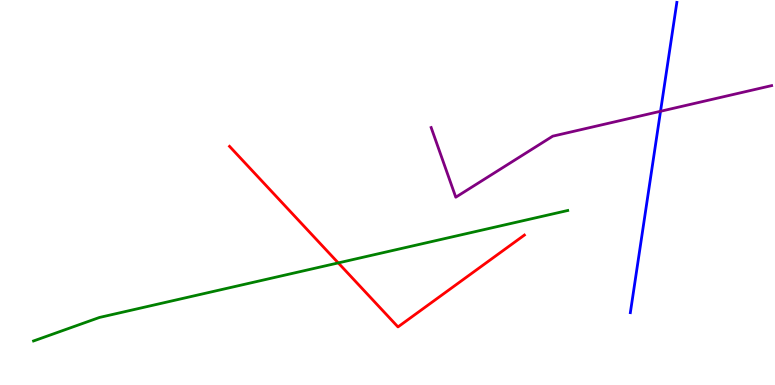[{'lines': ['blue', 'red'], 'intersections': []}, {'lines': ['green', 'red'], 'intersections': [{'x': 4.36, 'y': 3.17}]}, {'lines': ['purple', 'red'], 'intersections': []}, {'lines': ['blue', 'green'], 'intersections': []}, {'lines': ['blue', 'purple'], 'intersections': [{'x': 8.52, 'y': 7.11}]}, {'lines': ['green', 'purple'], 'intersections': []}]